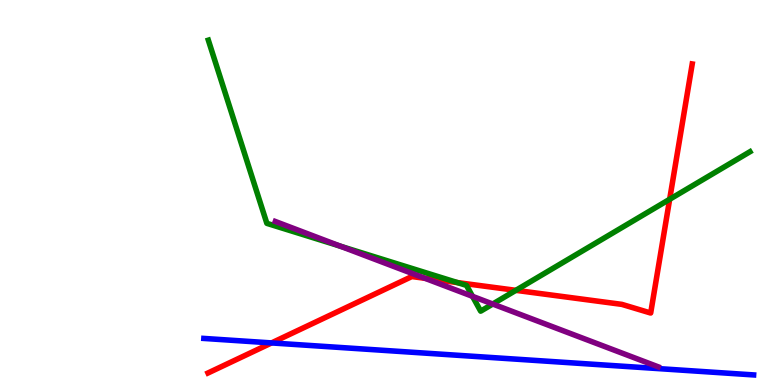[{'lines': ['blue', 'red'], 'intersections': [{'x': 3.5, 'y': 1.09}]}, {'lines': ['green', 'red'], 'intersections': [{'x': 5.9, 'y': 2.66}, {'x': 6.66, 'y': 2.46}, {'x': 8.64, 'y': 4.82}]}, {'lines': ['purple', 'red'], 'intersections': [{'x': 5.48, 'y': 2.77}]}, {'lines': ['blue', 'green'], 'intersections': []}, {'lines': ['blue', 'purple'], 'intersections': []}, {'lines': ['green', 'purple'], 'intersections': [{'x': 4.39, 'y': 3.6}, {'x': 6.1, 'y': 2.3}, {'x': 6.36, 'y': 2.1}]}]